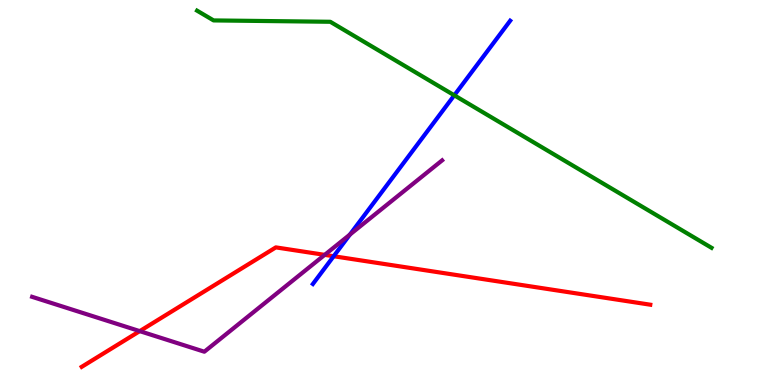[{'lines': ['blue', 'red'], 'intersections': [{'x': 4.31, 'y': 3.34}]}, {'lines': ['green', 'red'], 'intersections': []}, {'lines': ['purple', 'red'], 'intersections': [{'x': 1.8, 'y': 1.4}, {'x': 4.19, 'y': 3.38}]}, {'lines': ['blue', 'green'], 'intersections': [{'x': 5.86, 'y': 7.52}]}, {'lines': ['blue', 'purple'], 'intersections': [{'x': 4.51, 'y': 3.91}]}, {'lines': ['green', 'purple'], 'intersections': []}]